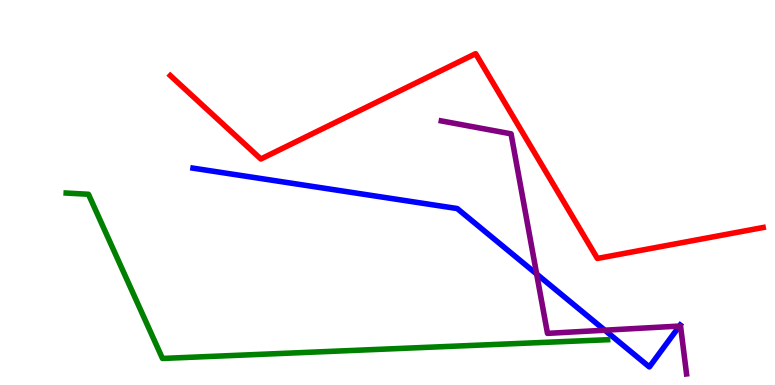[{'lines': ['blue', 'red'], 'intersections': []}, {'lines': ['green', 'red'], 'intersections': []}, {'lines': ['purple', 'red'], 'intersections': []}, {'lines': ['blue', 'green'], 'intersections': []}, {'lines': ['blue', 'purple'], 'intersections': [{'x': 6.92, 'y': 2.88}, {'x': 7.8, 'y': 1.42}, {'x': 8.77, 'y': 1.53}]}, {'lines': ['green', 'purple'], 'intersections': []}]